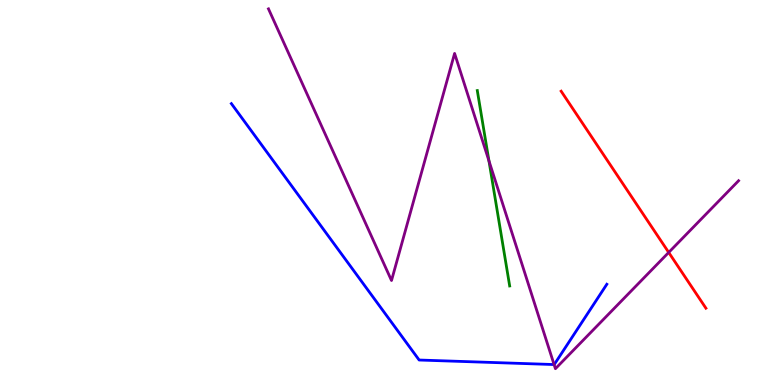[{'lines': ['blue', 'red'], 'intersections': []}, {'lines': ['green', 'red'], 'intersections': []}, {'lines': ['purple', 'red'], 'intersections': [{'x': 8.63, 'y': 3.44}]}, {'lines': ['blue', 'green'], 'intersections': []}, {'lines': ['blue', 'purple'], 'intersections': [{'x': 7.15, 'y': 0.531}]}, {'lines': ['green', 'purple'], 'intersections': [{'x': 6.31, 'y': 5.82}]}]